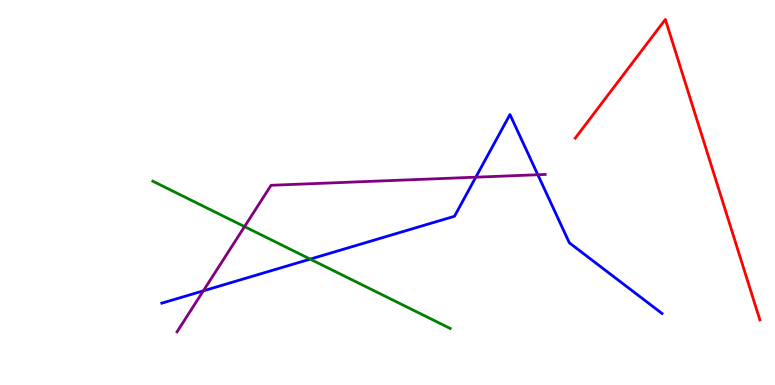[{'lines': ['blue', 'red'], 'intersections': []}, {'lines': ['green', 'red'], 'intersections': []}, {'lines': ['purple', 'red'], 'intersections': []}, {'lines': ['blue', 'green'], 'intersections': [{'x': 4.0, 'y': 3.27}]}, {'lines': ['blue', 'purple'], 'intersections': [{'x': 2.62, 'y': 2.45}, {'x': 6.14, 'y': 5.4}, {'x': 6.94, 'y': 5.46}]}, {'lines': ['green', 'purple'], 'intersections': [{'x': 3.16, 'y': 4.11}]}]